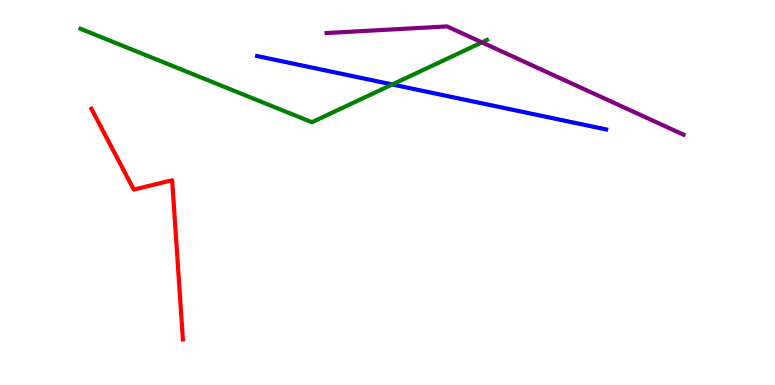[{'lines': ['blue', 'red'], 'intersections': []}, {'lines': ['green', 'red'], 'intersections': []}, {'lines': ['purple', 'red'], 'intersections': []}, {'lines': ['blue', 'green'], 'intersections': [{'x': 5.06, 'y': 7.81}]}, {'lines': ['blue', 'purple'], 'intersections': []}, {'lines': ['green', 'purple'], 'intersections': [{'x': 6.22, 'y': 8.9}]}]